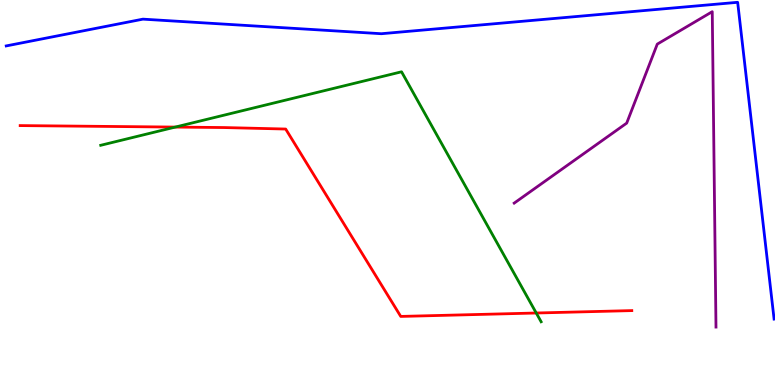[{'lines': ['blue', 'red'], 'intersections': []}, {'lines': ['green', 'red'], 'intersections': [{'x': 2.26, 'y': 6.7}, {'x': 6.92, 'y': 1.87}]}, {'lines': ['purple', 'red'], 'intersections': []}, {'lines': ['blue', 'green'], 'intersections': []}, {'lines': ['blue', 'purple'], 'intersections': []}, {'lines': ['green', 'purple'], 'intersections': []}]